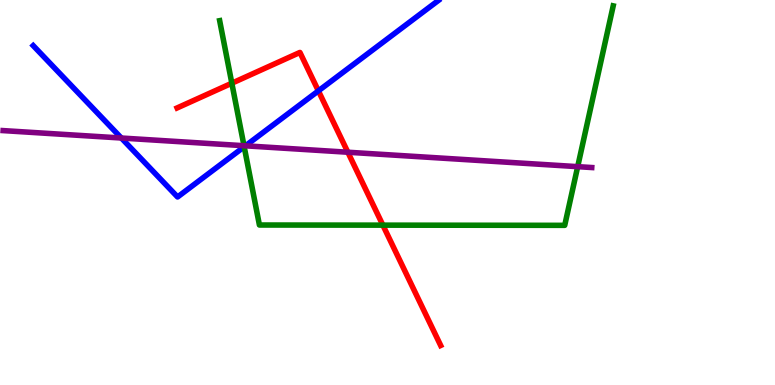[{'lines': ['blue', 'red'], 'intersections': [{'x': 4.11, 'y': 7.64}]}, {'lines': ['green', 'red'], 'intersections': [{'x': 2.99, 'y': 7.84}, {'x': 4.94, 'y': 4.15}]}, {'lines': ['purple', 'red'], 'intersections': [{'x': 4.49, 'y': 6.05}]}, {'lines': ['blue', 'green'], 'intersections': [{'x': 3.15, 'y': 6.19}]}, {'lines': ['blue', 'purple'], 'intersections': [{'x': 1.57, 'y': 6.42}, {'x': 3.17, 'y': 6.21}]}, {'lines': ['green', 'purple'], 'intersections': [{'x': 3.15, 'y': 6.22}, {'x': 7.45, 'y': 5.67}]}]